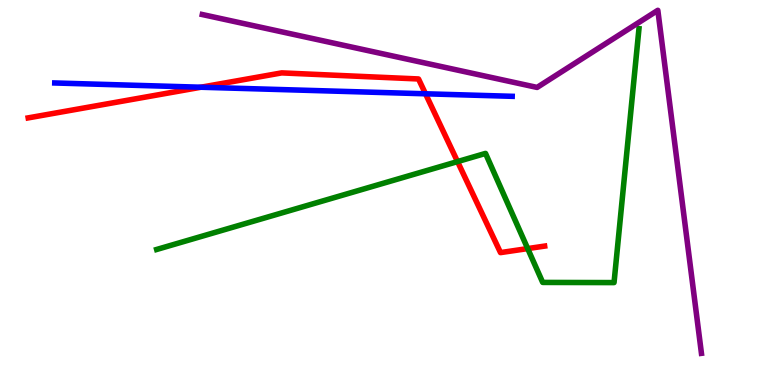[{'lines': ['blue', 'red'], 'intersections': [{'x': 2.59, 'y': 7.73}, {'x': 5.49, 'y': 7.56}]}, {'lines': ['green', 'red'], 'intersections': [{'x': 5.9, 'y': 5.8}, {'x': 6.81, 'y': 3.54}]}, {'lines': ['purple', 'red'], 'intersections': []}, {'lines': ['blue', 'green'], 'intersections': []}, {'lines': ['blue', 'purple'], 'intersections': []}, {'lines': ['green', 'purple'], 'intersections': []}]